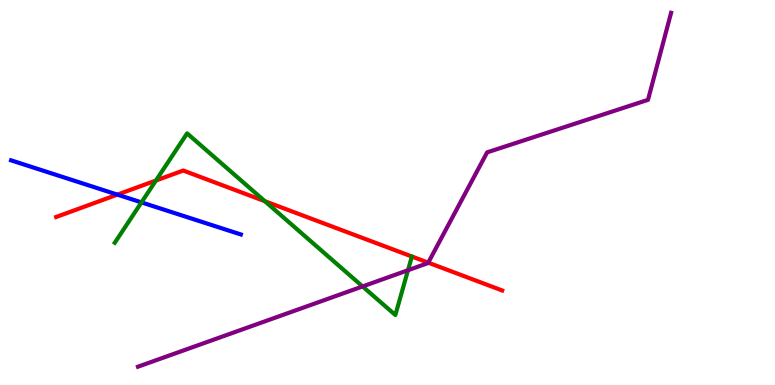[{'lines': ['blue', 'red'], 'intersections': [{'x': 1.51, 'y': 4.95}]}, {'lines': ['green', 'red'], 'intersections': [{'x': 2.01, 'y': 5.31}, {'x': 3.42, 'y': 4.77}]}, {'lines': ['purple', 'red'], 'intersections': [{'x': 5.53, 'y': 3.18}]}, {'lines': ['blue', 'green'], 'intersections': [{'x': 1.83, 'y': 4.74}]}, {'lines': ['blue', 'purple'], 'intersections': []}, {'lines': ['green', 'purple'], 'intersections': [{'x': 4.68, 'y': 2.56}, {'x': 5.26, 'y': 2.98}]}]